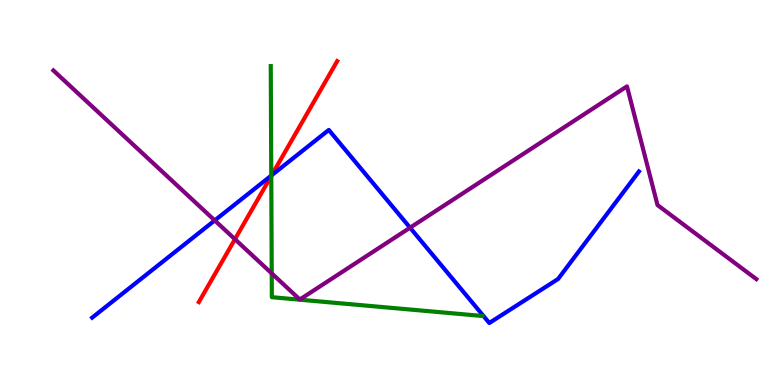[{'lines': ['blue', 'red'], 'intersections': [{'x': 3.51, 'y': 5.45}]}, {'lines': ['green', 'red'], 'intersections': [{'x': 3.5, 'y': 5.43}]}, {'lines': ['purple', 'red'], 'intersections': [{'x': 3.03, 'y': 3.79}]}, {'lines': ['blue', 'green'], 'intersections': [{'x': 3.5, 'y': 5.44}]}, {'lines': ['blue', 'purple'], 'intersections': [{'x': 2.77, 'y': 4.27}, {'x': 5.29, 'y': 4.09}]}, {'lines': ['green', 'purple'], 'intersections': [{'x': 3.51, 'y': 2.9}]}]